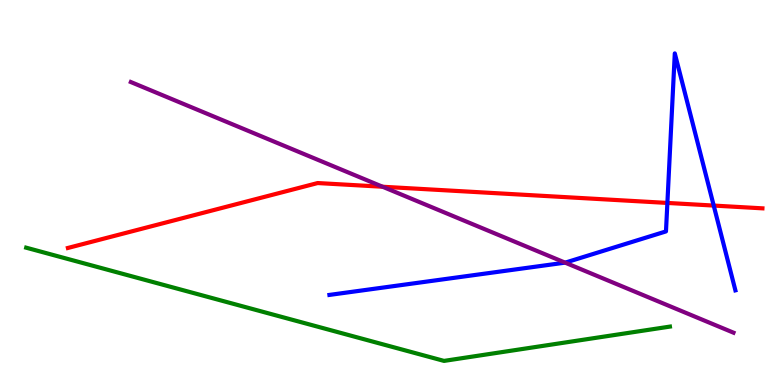[{'lines': ['blue', 'red'], 'intersections': [{'x': 8.61, 'y': 4.73}, {'x': 9.21, 'y': 4.66}]}, {'lines': ['green', 'red'], 'intersections': []}, {'lines': ['purple', 'red'], 'intersections': [{'x': 4.94, 'y': 5.15}]}, {'lines': ['blue', 'green'], 'intersections': []}, {'lines': ['blue', 'purple'], 'intersections': [{'x': 7.29, 'y': 3.18}]}, {'lines': ['green', 'purple'], 'intersections': []}]